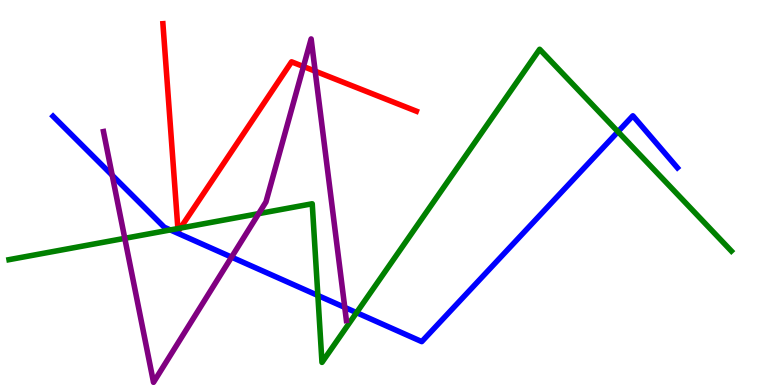[{'lines': ['blue', 'red'], 'intersections': []}, {'lines': ['green', 'red'], 'intersections': [{'x': 2.3, 'y': 4.06}, {'x': 2.33, 'y': 4.08}]}, {'lines': ['purple', 'red'], 'intersections': [{'x': 3.92, 'y': 8.27}, {'x': 4.07, 'y': 8.15}]}, {'lines': ['blue', 'green'], 'intersections': [{'x': 2.2, 'y': 4.03}, {'x': 4.1, 'y': 2.33}, {'x': 4.6, 'y': 1.88}, {'x': 7.97, 'y': 6.58}]}, {'lines': ['blue', 'purple'], 'intersections': [{'x': 1.45, 'y': 5.45}, {'x': 2.99, 'y': 3.32}, {'x': 4.45, 'y': 2.02}]}, {'lines': ['green', 'purple'], 'intersections': [{'x': 1.61, 'y': 3.81}, {'x': 3.34, 'y': 4.45}]}]